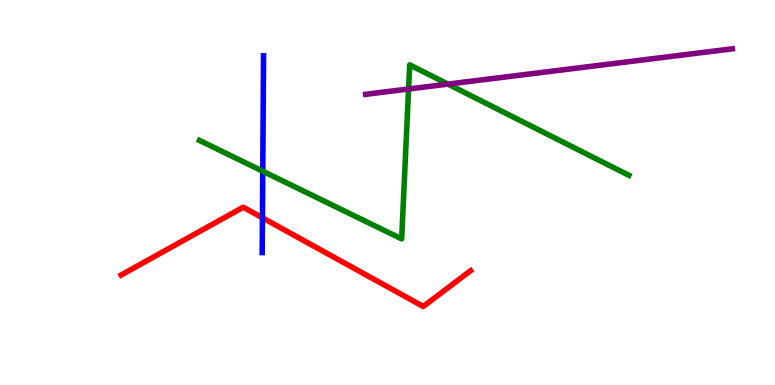[{'lines': ['blue', 'red'], 'intersections': [{'x': 3.39, 'y': 4.34}]}, {'lines': ['green', 'red'], 'intersections': []}, {'lines': ['purple', 'red'], 'intersections': []}, {'lines': ['blue', 'green'], 'intersections': [{'x': 3.39, 'y': 5.55}]}, {'lines': ['blue', 'purple'], 'intersections': []}, {'lines': ['green', 'purple'], 'intersections': [{'x': 5.27, 'y': 7.69}, {'x': 5.78, 'y': 7.82}]}]